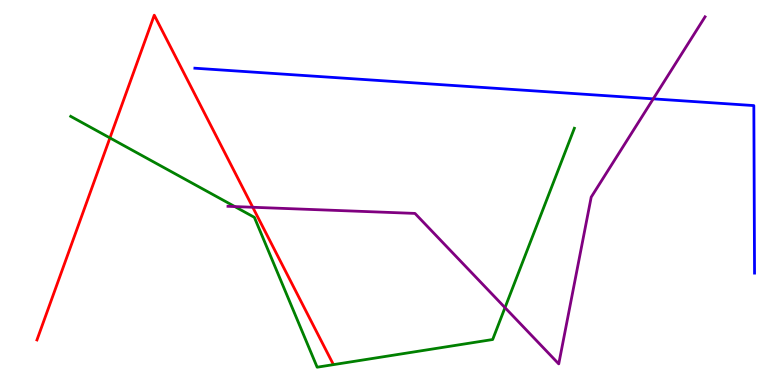[{'lines': ['blue', 'red'], 'intersections': []}, {'lines': ['green', 'red'], 'intersections': [{'x': 1.42, 'y': 6.42}]}, {'lines': ['purple', 'red'], 'intersections': [{'x': 3.26, 'y': 4.62}]}, {'lines': ['blue', 'green'], 'intersections': []}, {'lines': ['blue', 'purple'], 'intersections': [{'x': 8.43, 'y': 7.43}]}, {'lines': ['green', 'purple'], 'intersections': [{'x': 3.03, 'y': 4.63}, {'x': 6.52, 'y': 2.01}]}]